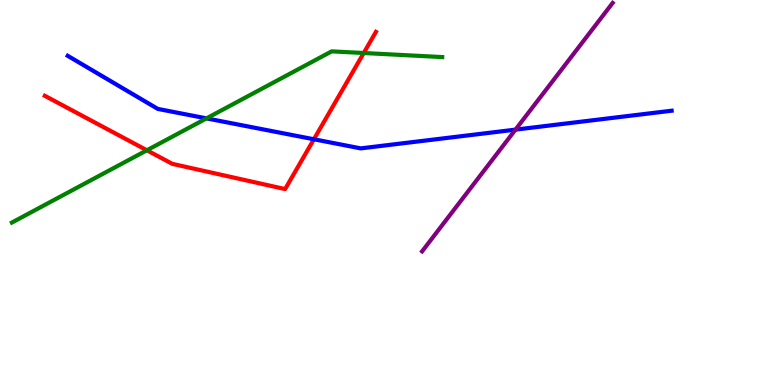[{'lines': ['blue', 'red'], 'intersections': [{'x': 4.05, 'y': 6.38}]}, {'lines': ['green', 'red'], 'intersections': [{'x': 1.9, 'y': 6.1}, {'x': 4.69, 'y': 8.62}]}, {'lines': ['purple', 'red'], 'intersections': []}, {'lines': ['blue', 'green'], 'intersections': [{'x': 2.66, 'y': 6.93}]}, {'lines': ['blue', 'purple'], 'intersections': [{'x': 6.65, 'y': 6.63}]}, {'lines': ['green', 'purple'], 'intersections': []}]